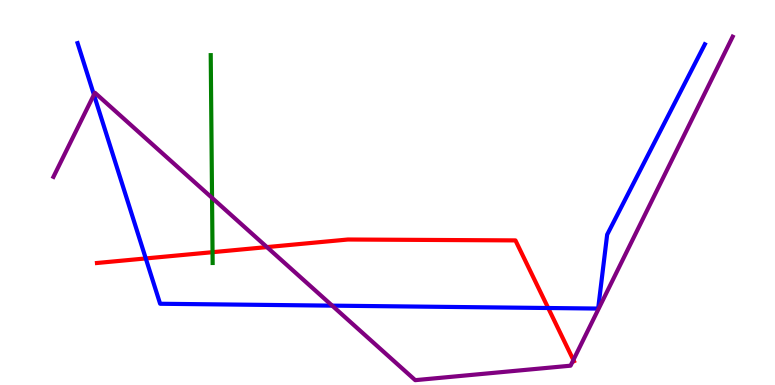[{'lines': ['blue', 'red'], 'intersections': [{'x': 1.88, 'y': 3.29}, {'x': 7.07, 'y': 2.0}]}, {'lines': ['green', 'red'], 'intersections': [{'x': 2.74, 'y': 3.45}]}, {'lines': ['purple', 'red'], 'intersections': [{'x': 3.44, 'y': 3.58}, {'x': 7.4, 'y': 0.65}]}, {'lines': ['blue', 'green'], 'intersections': []}, {'lines': ['blue', 'purple'], 'intersections': [{'x': 1.21, 'y': 7.54}, {'x': 4.29, 'y': 2.06}]}, {'lines': ['green', 'purple'], 'intersections': [{'x': 2.74, 'y': 4.86}]}]